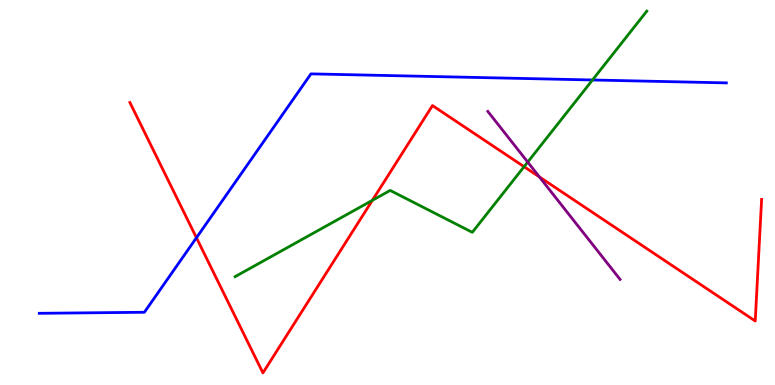[{'lines': ['blue', 'red'], 'intersections': [{'x': 2.53, 'y': 3.82}]}, {'lines': ['green', 'red'], 'intersections': [{'x': 4.8, 'y': 4.8}, {'x': 6.76, 'y': 5.67}]}, {'lines': ['purple', 'red'], 'intersections': [{'x': 6.96, 'y': 5.4}]}, {'lines': ['blue', 'green'], 'intersections': [{'x': 7.64, 'y': 7.92}]}, {'lines': ['blue', 'purple'], 'intersections': []}, {'lines': ['green', 'purple'], 'intersections': [{'x': 6.81, 'y': 5.79}]}]